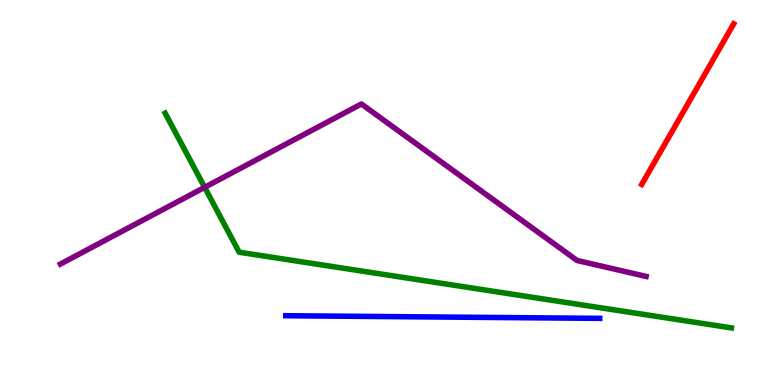[{'lines': ['blue', 'red'], 'intersections': []}, {'lines': ['green', 'red'], 'intersections': []}, {'lines': ['purple', 'red'], 'intersections': []}, {'lines': ['blue', 'green'], 'intersections': []}, {'lines': ['blue', 'purple'], 'intersections': []}, {'lines': ['green', 'purple'], 'intersections': [{'x': 2.64, 'y': 5.13}]}]